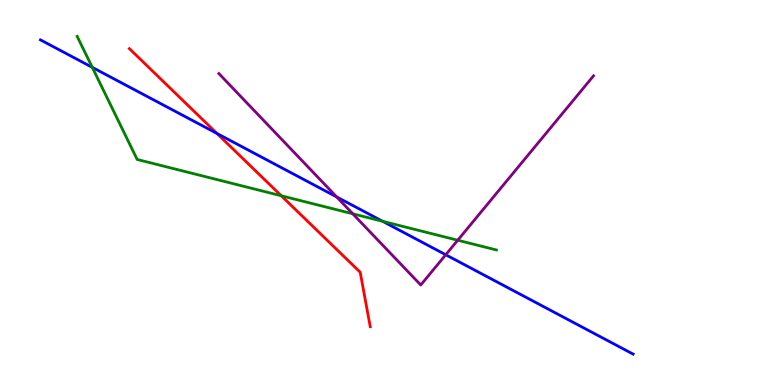[{'lines': ['blue', 'red'], 'intersections': [{'x': 2.8, 'y': 6.53}]}, {'lines': ['green', 'red'], 'intersections': [{'x': 3.63, 'y': 4.92}]}, {'lines': ['purple', 'red'], 'intersections': []}, {'lines': ['blue', 'green'], 'intersections': [{'x': 1.19, 'y': 8.25}, {'x': 4.94, 'y': 4.25}]}, {'lines': ['blue', 'purple'], 'intersections': [{'x': 4.34, 'y': 4.88}, {'x': 5.75, 'y': 3.38}]}, {'lines': ['green', 'purple'], 'intersections': [{'x': 4.55, 'y': 4.45}, {'x': 5.91, 'y': 3.76}]}]